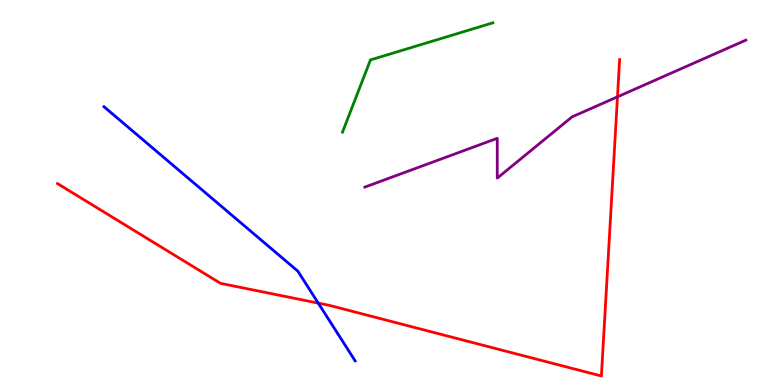[{'lines': ['blue', 'red'], 'intersections': [{'x': 4.11, 'y': 2.13}]}, {'lines': ['green', 'red'], 'intersections': []}, {'lines': ['purple', 'red'], 'intersections': [{'x': 7.97, 'y': 7.48}]}, {'lines': ['blue', 'green'], 'intersections': []}, {'lines': ['blue', 'purple'], 'intersections': []}, {'lines': ['green', 'purple'], 'intersections': []}]